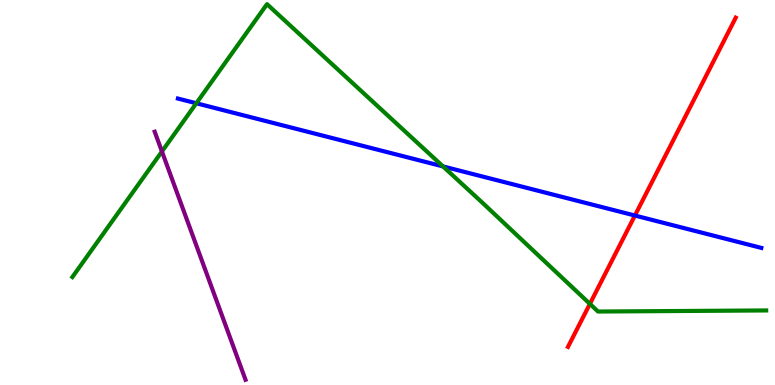[{'lines': ['blue', 'red'], 'intersections': [{'x': 8.19, 'y': 4.4}]}, {'lines': ['green', 'red'], 'intersections': [{'x': 7.61, 'y': 2.11}]}, {'lines': ['purple', 'red'], 'intersections': []}, {'lines': ['blue', 'green'], 'intersections': [{'x': 2.53, 'y': 7.32}, {'x': 5.72, 'y': 5.68}]}, {'lines': ['blue', 'purple'], 'intersections': []}, {'lines': ['green', 'purple'], 'intersections': [{'x': 2.09, 'y': 6.07}]}]